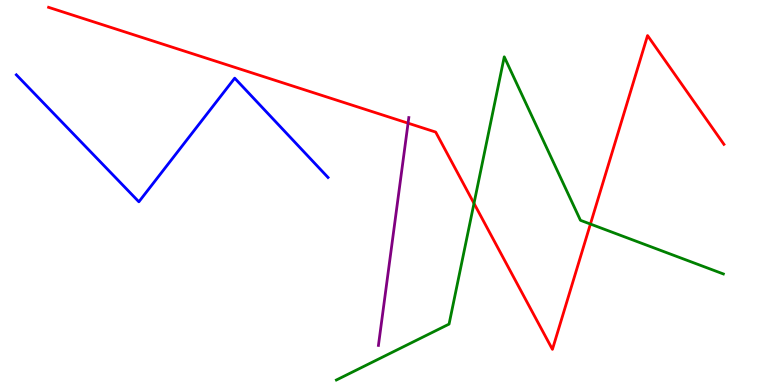[{'lines': ['blue', 'red'], 'intersections': []}, {'lines': ['green', 'red'], 'intersections': [{'x': 6.12, 'y': 4.72}, {'x': 7.62, 'y': 4.18}]}, {'lines': ['purple', 'red'], 'intersections': [{'x': 5.27, 'y': 6.8}]}, {'lines': ['blue', 'green'], 'intersections': []}, {'lines': ['blue', 'purple'], 'intersections': []}, {'lines': ['green', 'purple'], 'intersections': []}]